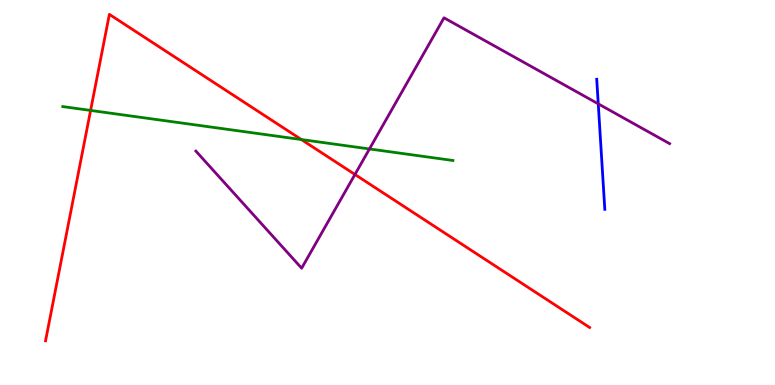[{'lines': ['blue', 'red'], 'intersections': []}, {'lines': ['green', 'red'], 'intersections': [{'x': 1.17, 'y': 7.13}, {'x': 3.89, 'y': 6.38}]}, {'lines': ['purple', 'red'], 'intersections': [{'x': 4.58, 'y': 5.47}]}, {'lines': ['blue', 'green'], 'intersections': []}, {'lines': ['blue', 'purple'], 'intersections': [{'x': 7.72, 'y': 7.3}]}, {'lines': ['green', 'purple'], 'intersections': [{'x': 4.77, 'y': 6.13}]}]